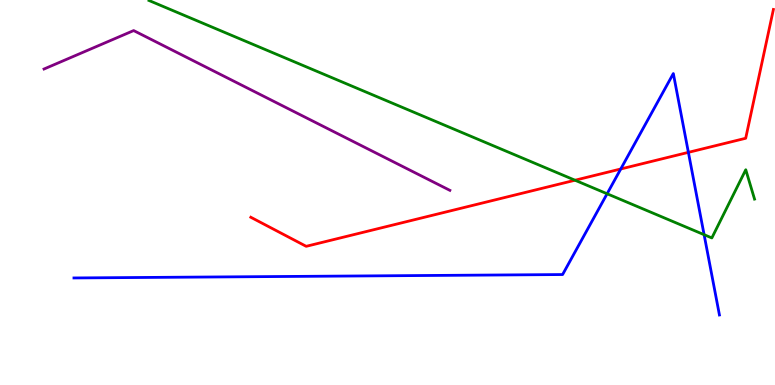[{'lines': ['blue', 'red'], 'intersections': [{'x': 8.01, 'y': 5.61}, {'x': 8.88, 'y': 6.04}]}, {'lines': ['green', 'red'], 'intersections': [{'x': 7.42, 'y': 5.32}]}, {'lines': ['purple', 'red'], 'intersections': []}, {'lines': ['blue', 'green'], 'intersections': [{'x': 7.83, 'y': 4.97}, {'x': 9.09, 'y': 3.9}]}, {'lines': ['blue', 'purple'], 'intersections': []}, {'lines': ['green', 'purple'], 'intersections': []}]